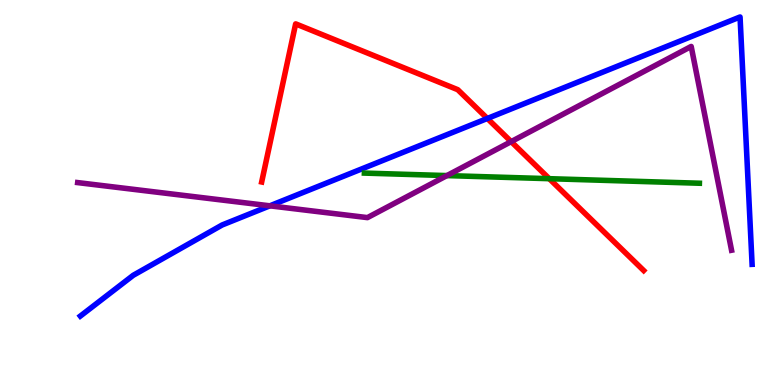[{'lines': ['blue', 'red'], 'intersections': [{'x': 6.29, 'y': 6.92}]}, {'lines': ['green', 'red'], 'intersections': [{'x': 7.09, 'y': 5.36}]}, {'lines': ['purple', 'red'], 'intersections': [{'x': 6.6, 'y': 6.32}]}, {'lines': ['blue', 'green'], 'intersections': []}, {'lines': ['blue', 'purple'], 'intersections': [{'x': 3.48, 'y': 4.65}]}, {'lines': ['green', 'purple'], 'intersections': [{'x': 5.77, 'y': 5.44}]}]